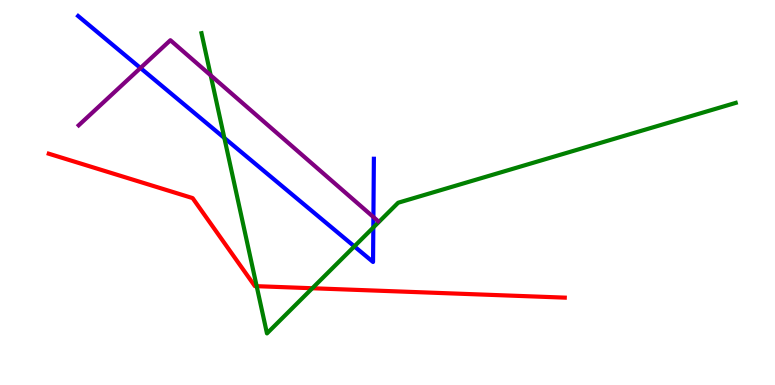[{'lines': ['blue', 'red'], 'intersections': []}, {'lines': ['green', 'red'], 'intersections': [{'x': 3.31, 'y': 2.57}, {'x': 4.03, 'y': 2.51}]}, {'lines': ['purple', 'red'], 'intersections': []}, {'lines': ['blue', 'green'], 'intersections': [{'x': 2.89, 'y': 6.42}, {'x': 4.57, 'y': 3.6}, {'x': 4.82, 'y': 4.09}]}, {'lines': ['blue', 'purple'], 'intersections': [{'x': 1.81, 'y': 8.23}, {'x': 4.82, 'y': 4.36}]}, {'lines': ['green', 'purple'], 'intersections': [{'x': 2.72, 'y': 8.04}]}]